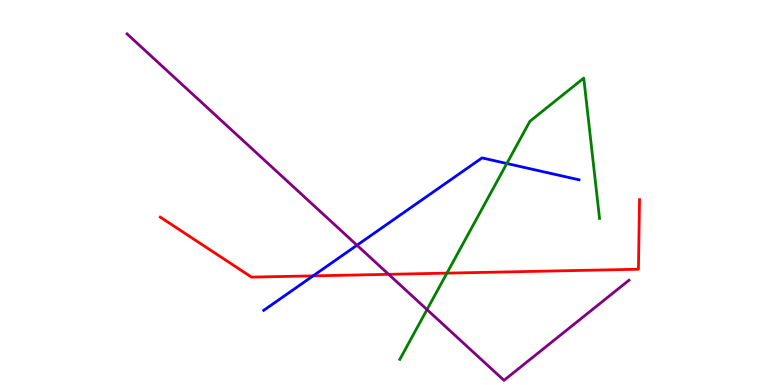[{'lines': ['blue', 'red'], 'intersections': [{'x': 4.04, 'y': 2.83}]}, {'lines': ['green', 'red'], 'intersections': [{'x': 5.77, 'y': 2.91}]}, {'lines': ['purple', 'red'], 'intersections': [{'x': 5.01, 'y': 2.87}]}, {'lines': ['blue', 'green'], 'intersections': [{'x': 6.54, 'y': 5.75}]}, {'lines': ['blue', 'purple'], 'intersections': [{'x': 4.61, 'y': 3.63}]}, {'lines': ['green', 'purple'], 'intersections': [{'x': 5.51, 'y': 1.96}]}]